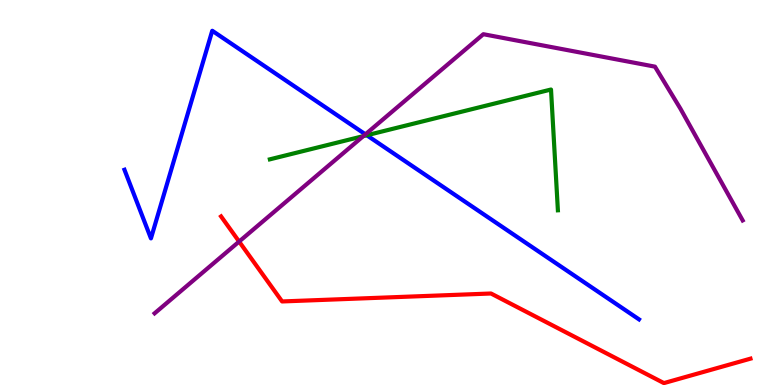[{'lines': ['blue', 'red'], 'intersections': []}, {'lines': ['green', 'red'], 'intersections': []}, {'lines': ['purple', 'red'], 'intersections': [{'x': 3.09, 'y': 3.73}]}, {'lines': ['blue', 'green'], 'intersections': [{'x': 4.73, 'y': 6.49}]}, {'lines': ['blue', 'purple'], 'intersections': [{'x': 4.72, 'y': 6.51}]}, {'lines': ['green', 'purple'], 'intersections': [{'x': 4.69, 'y': 6.46}]}]